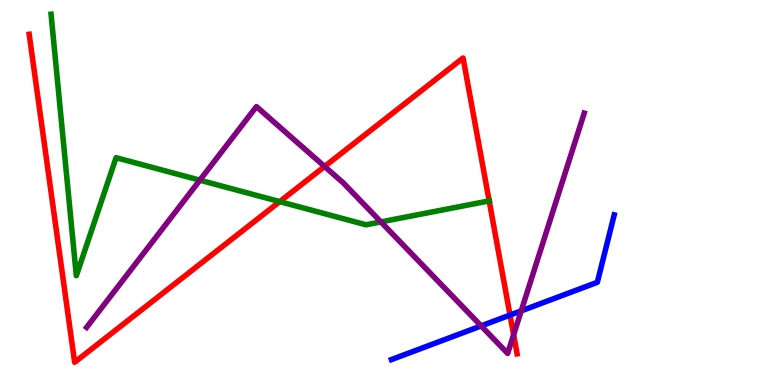[{'lines': ['blue', 'red'], 'intersections': [{'x': 6.58, 'y': 1.82}]}, {'lines': ['green', 'red'], 'intersections': [{'x': 3.61, 'y': 4.76}, {'x': 6.31, 'y': 4.78}]}, {'lines': ['purple', 'red'], 'intersections': [{'x': 4.19, 'y': 5.68}, {'x': 6.63, 'y': 1.3}]}, {'lines': ['blue', 'green'], 'intersections': []}, {'lines': ['blue', 'purple'], 'intersections': [{'x': 6.21, 'y': 1.53}, {'x': 6.73, 'y': 1.93}]}, {'lines': ['green', 'purple'], 'intersections': [{'x': 2.58, 'y': 5.32}, {'x': 4.91, 'y': 4.24}]}]